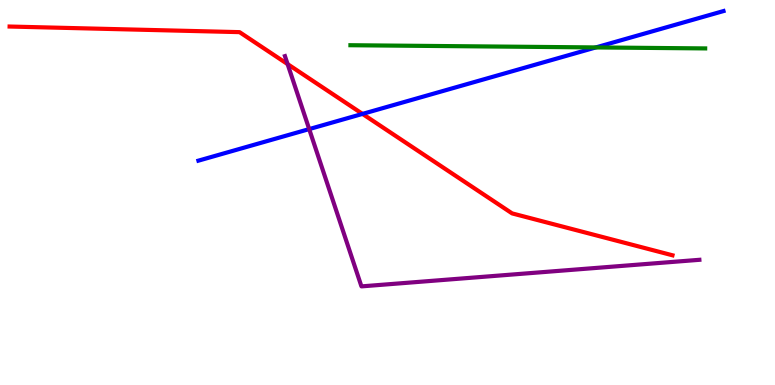[{'lines': ['blue', 'red'], 'intersections': [{'x': 4.68, 'y': 7.04}]}, {'lines': ['green', 'red'], 'intersections': []}, {'lines': ['purple', 'red'], 'intersections': [{'x': 3.71, 'y': 8.34}]}, {'lines': ['blue', 'green'], 'intersections': [{'x': 7.69, 'y': 8.77}]}, {'lines': ['blue', 'purple'], 'intersections': [{'x': 3.99, 'y': 6.65}]}, {'lines': ['green', 'purple'], 'intersections': []}]